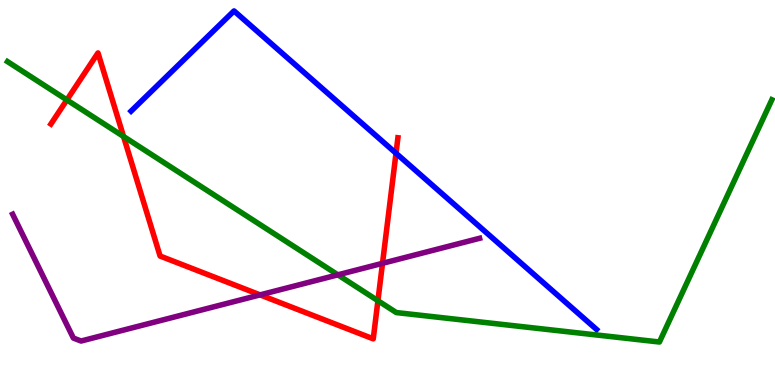[{'lines': ['blue', 'red'], 'intersections': [{'x': 5.11, 'y': 6.02}]}, {'lines': ['green', 'red'], 'intersections': [{'x': 0.863, 'y': 7.4}, {'x': 1.59, 'y': 6.45}, {'x': 4.88, 'y': 2.19}]}, {'lines': ['purple', 'red'], 'intersections': [{'x': 3.36, 'y': 2.34}, {'x': 4.94, 'y': 3.16}]}, {'lines': ['blue', 'green'], 'intersections': []}, {'lines': ['blue', 'purple'], 'intersections': []}, {'lines': ['green', 'purple'], 'intersections': [{'x': 4.36, 'y': 2.86}]}]